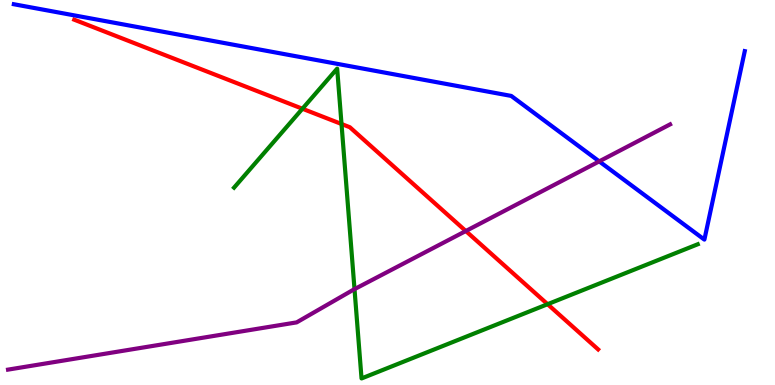[{'lines': ['blue', 'red'], 'intersections': []}, {'lines': ['green', 'red'], 'intersections': [{'x': 3.9, 'y': 7.18}, {'x': 4.41, 'y': 6.78}, {'x': 7.07, 'y': 2.1}]}, {'lines': ['purple', 'red'], 'intersections': [{'x': 6.01, 'y': 4.0}]}, {'lines': ['blue', 'green'], 'intersections': []}, {'lines': ['blue', 'purple'], 'intersections': [{'x': 7.73, 'y': 5.81}]}, {'lines': ['green', 'purple'], 'intersections': [{'x': 4.57, 'y': 2.49}]}]